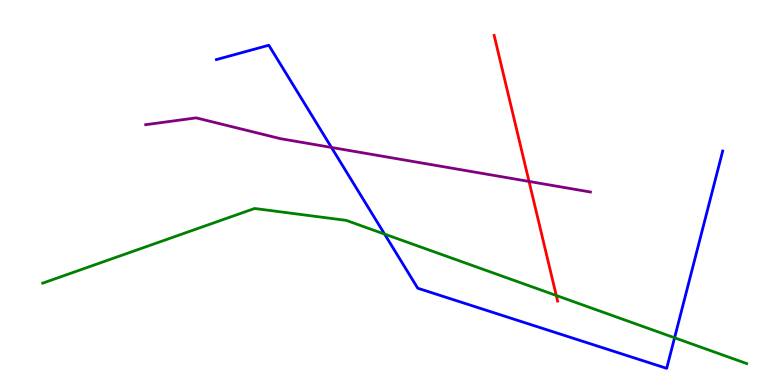[{'lines': ['blue', 'red'], 'intersections': []}, {'lines': ['green', 'red'], 'intersections': [{'x': 7.18, 'y': 2.32}]}, {'lines': ['purple', 'red'], 'intersections': [{'x': 6.83, 'y': 5.29}]}, {'lines': ['blue', 'green'], 'intersections': [{'x': 4.96, 'y': 3.92}, {'x': 8.7, 'y': 1.23}]}, {'lines': ['blue', 'purple'], 'intersections': [{'x': 4.28, 'y': 6.17}]}, {'lines': ['green', 'purple'], 'intersections': []}]